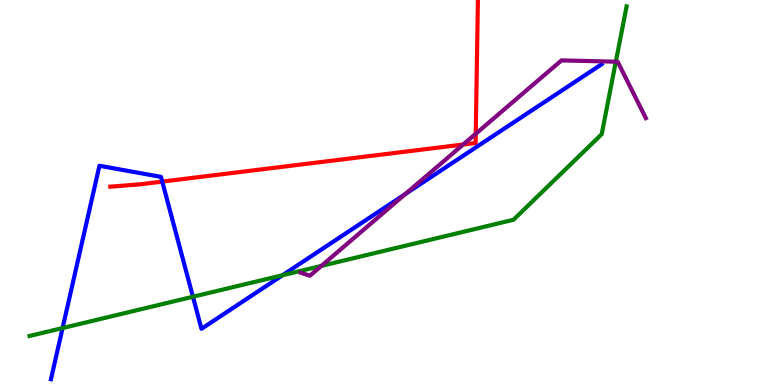[{'lines': ['blue', 'red'], 'intersections': [{'x': 2.09, 'y': 5.28}]}, {'lines': ['green', 'red'], 'intersections': []}, {'lines': ['purple', 'red'], 'intersections': [{'x': 5.98, 'y': 6.25}, {'x': 6.14, 'y': 6.53}]}, {'lines': ['blue', 'green'], 'intersections': [{'x': 0.808, 'y': 1.48}, {'x': 2.49, 'y': 2.29}, {'x': 3.65, 'y': 2.85}]}, {'lines': ['blue', 'purple'], 'intersections': [{'x': 5.23, 'y': 4.96}]}, {'lines': ['green', 'purple'], 'intersections': [{'x': 4.15, 'y': 3.09}, {'x': 7.95, 'y': 8.4}]}]